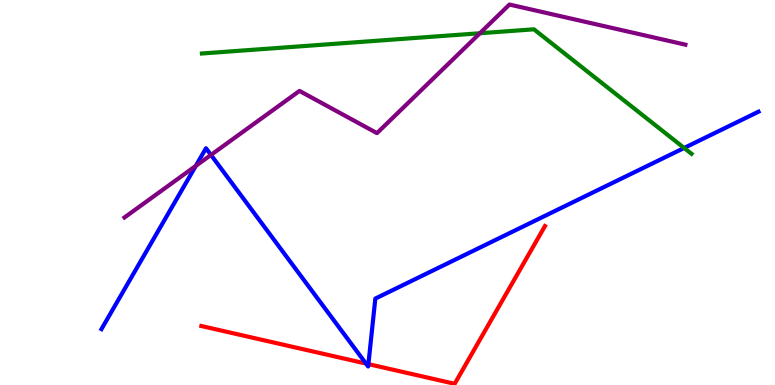[{'lines': ['blue', 'red'], 'intersections': [{'x': 4.72, 'y': 0.557}, {'x': 4.75, 'y': 0.543}]}, {'lines': ['green', 'red'], 'intersections': []}, {'lines': ['purple', 'red'], 'intersections': []}, {'lines': ['blue', 'green'], 'intersections': [{'x': 8.83, 'y': 6.16}]}, {'lines': ['blue', 'purple'], 'intersections': [{'x': 2.53, 'y': 5.69}, {'x': 2.72, 'y': 5.98}]}, {'lines': ['green', 'purple'], 'intersections': [{'x': 6.19, 'y': 9.14}]}]